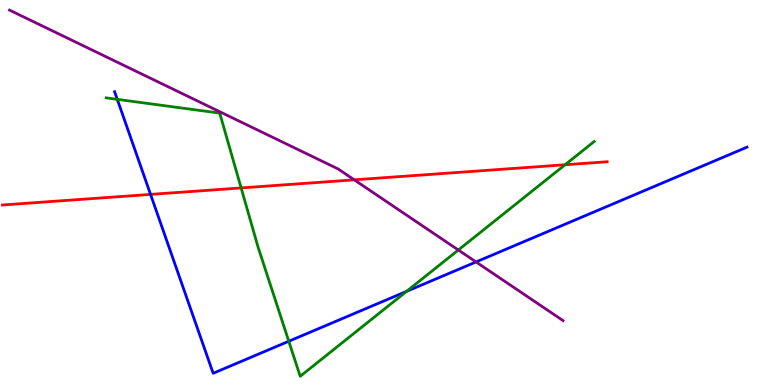[{'lines': ['blue', 'red'], 'intersections': [{'x': 1.94, 'y': 4.95}]}, {'lines': ['green', 'red'], 'intersections': [{'x': 3.11, 'y': 5.12}, {'x': 7.29, 'y': 5.72}]}, {'lines': ['purple', 'red'], 'intersections': [{'x': 4.57, 'y': 5.33}]}, {'lines': ['blue', 'green'], 'intersections': [{'x': 1.51, 'y': 7.42}, {'x': 3.73, 'y': 1.14}, {'x': 5.25, 'y': 2.43}]}, {'lines': ['blue', 'purple'], 'intersections': [{'x': 6.14, 'y': 3.2}]}, {'lines': ['green', 'purple'], 'intersections': [{'x': 5.91, 'y': 3.51}]}]